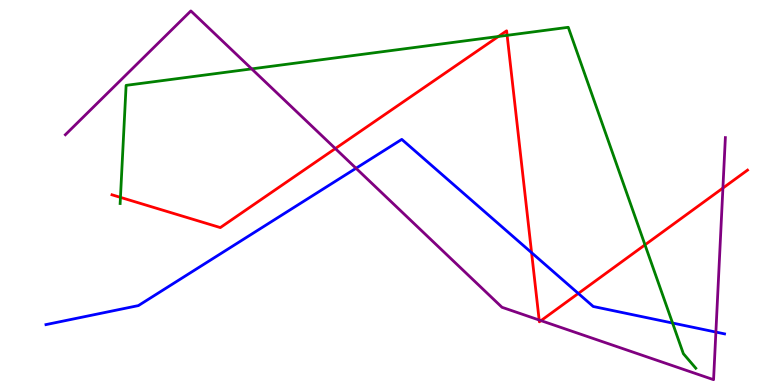[{'lines': ['blue', 'red'], 'intersections': [{'x': 6.86, 'y': 3.44}, {'x': 7.46, 'y': 2.38}]}, {'lines': ['green', 'red'], 'intersections': [{'x': 1.55, 'y': 4.87}, {'x': 6.43, 'y': 9.05}, {'x': 6.54, 'y': 9.08}, {'x': 8.32, 'y': 3.64}]}, {'lines': ['purple', 'red'], 'intersections': [{'x': 4.33, 'y': 6.14}, {'x': 6.96, 'y': 1.69}, {'x': 6.98, 'y': 1.67}, {'x': 9.33, 'y': 5.12}]}, {'lines': ['blue', 'green'], 'intersections': [{'x': 8.68, 'y': 1.61}]}, {'lines': ['blue', 'purple'], 'intersections': [{'x': 4.59, 'y': 5.63}, {'x': 9.24, 'y': 1.37}]}, {'lines': ['green', 'purple'], 'intersections': [{'x': 3.25, 'y': 8.21}]}]